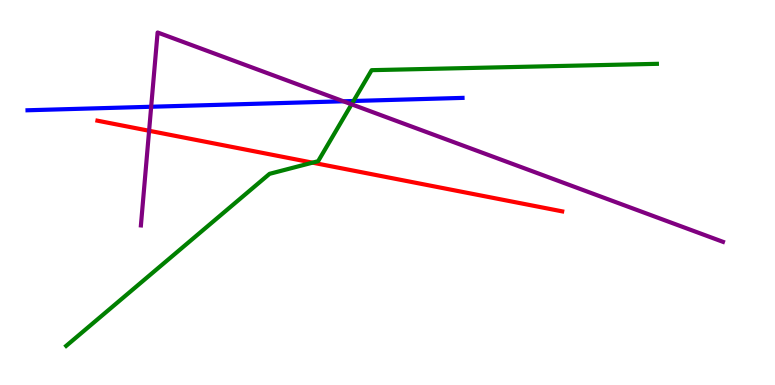[{'lines': ['blue', 'red'], 'intersections': []}, {'lines': ['green', 'red'], 'intersections': [{'x': 4.03, 'y': 5.78}]}, {'lines': ['purple', 'red'], 'intersections': [{'x': 1.92, 'y': 6.6}]}, {'lines': ['blue', 'green'], 'intersections': [{'x': 4.56, 'y': 7.38}]}, {'lines': ['blue', 'purple'], 'intersections': [{'x': 1.95, 'y': 7.23}, {'x': 4.43, 'y': 7.37}]}, {'lines': ['green', 'purple'], 'intersections': [{'x': 4.54, 'y': 7.29}]}]